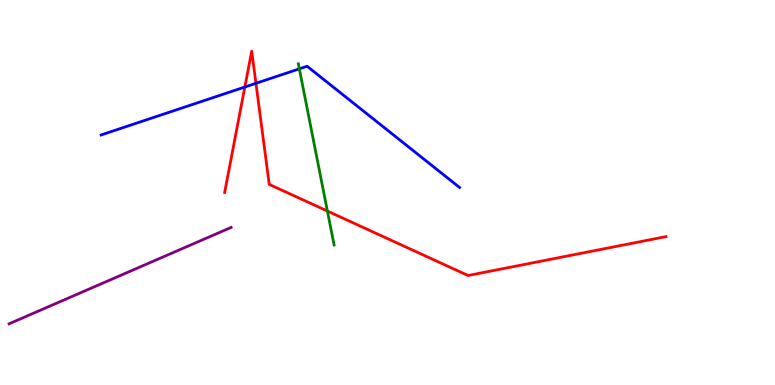[{'lines': ['blue', 'red'], 'intersections': [{'x': 3.16, 'y': 7.74}, {'x': 3.3, 'y': 7.84}]}, {'lines': ['green', 'red'], 'intersections': [{'x': 4.22, 'y': 4.52}]}, {'lines': ['purple', 'red'], 'intersections': []}, {'lines': ['blue', 'green'], 'intersections': [{'x': 3.86, 'y': 8.21}]}, {'lines': ['blue', 'purple'], 'intersections': []}, {'lines': ['green', 'purple'], 'intersections': []}]